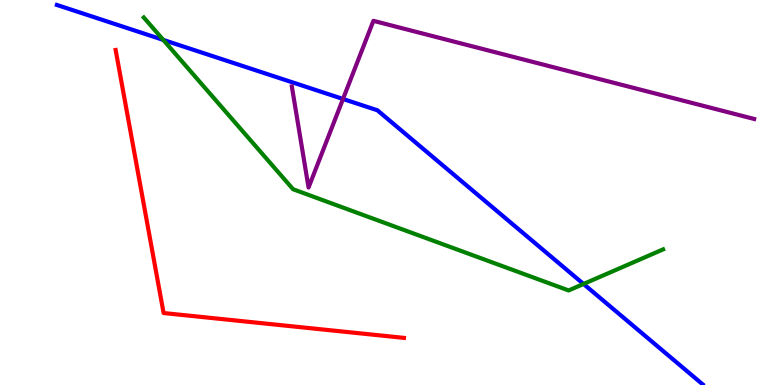[{'lines': ['blue', 'red'], 'intersections': []}, {'lines': ['green', 'red'], 'intersections': []}, {'lines': ['purple', 'red'], 'intersections': []}, {'lines': ['blue', 'green'], 'intersections': [{'x': 2.11, 'y': 8.96}, {'x': 7.53, 'y': 2.62}]}, {'lines': ['blue', 'purple'], 'intersections': [{'x': 4.43, 'y': 7.43}]}, {'lines': ['green', 'purple'], 'intersections': []}]